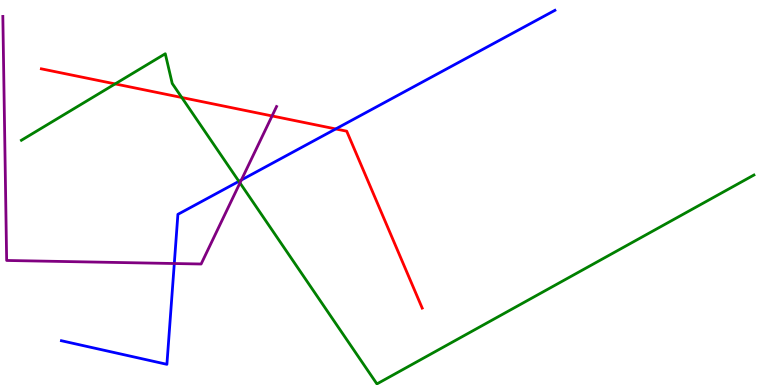[{'lines': ['blue', 'red'], 'intersections': [{'x': 4.33, 'y': 6.65}]}, {'lines': ['green', 'red'], 'intersections': [{'x': 1.49, 'y': 7.82}, {'x': 2.35, 'y': 7.47}]}, {'lines': ['purple', 'red'], 'intersections': [{'x': 3.51, 'y': 6.99}]}, {'lines': ['blue', 'green'], 'intersections': [{'x': 3.08, 'y': 5.29}]}, {'lines': ['blue', 'purple'], 'intersections': [{'x': 2.25, 'y': 3.16}, {'x': 3.11, 'y': 5.32}]}, {'lines': ['green', 'purple'], 'intersections': [{'x': 3.1, 'y': 5.25}]}]